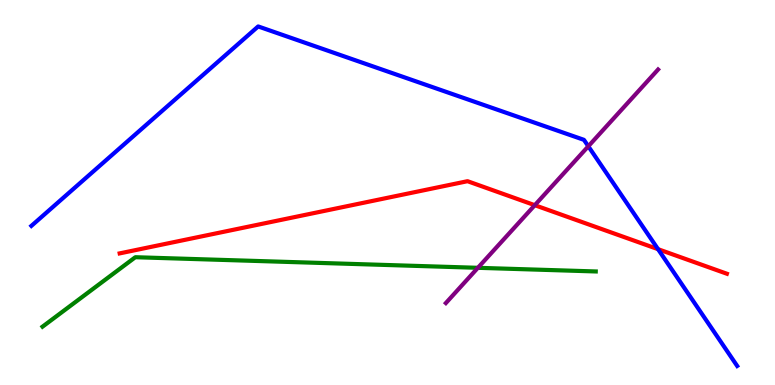[{'lines': ['blue', 'red'], 'intersections': [{'x': 8.49, 'y': 3.53}]}, {'lines': ['green', 'red'], 'intersections': []}, {'lines': ['purple', 'red'], 'intersections': [{'x': 6.9, 'y': 4.67}]}, {'lines': ['blue', 'green'], 'intersections': []}, {'lines': ['blue', 'purple'], 'intersections': [{'x': 7.59, 'y': 6.2}]}, {'lines': ['green', 'purple'], 'intersections': [{'x': 6.17, 'y': 3.04}]}]